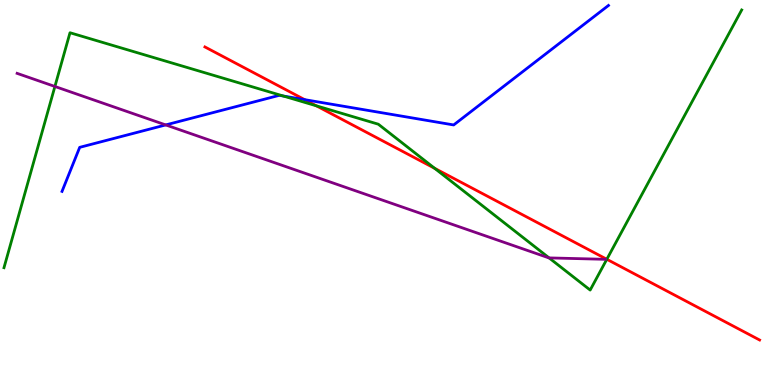[{'lines': ['blue', 'red'], 'intersections': [{'x': 3.93, 'y': 7.41}]}, {'lines': ['green', 'red'], 'intersections': [{'x': 4.08, 'y': 7.25}, {'x': 5.61, 'y': 5.63}, {'x': 7.83, 'y': 3.27}]}, {'lines': ['purple', 'red'], 'intersections': []}, {'lines': ['blue', 'green'], 'intersections': [{'x': 3.66, 'y': 7.51}]}, {'lines': ['blue', 'purple'], 'intersections': [{'x': 2.14, 'y': 6.76}]}, {'lines': ['green', 'purple'], 'intersections': [{'x': 0.708, 'y': 7.75}, {'x': 7.08, 'y': 3.3}]}]